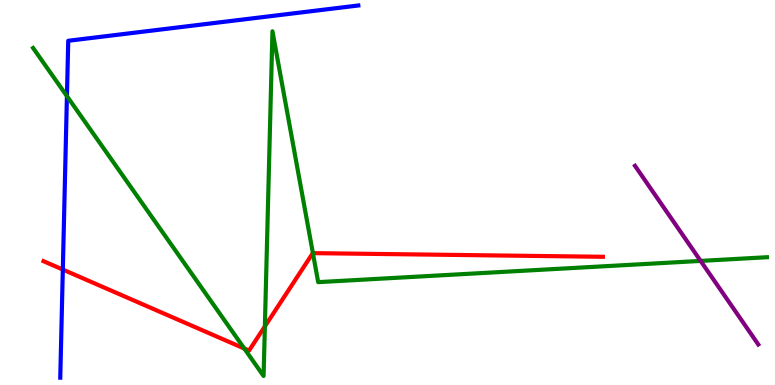[{'lines': ['blue', 'red'], 'intersections': [{'x': 0.811, 'y': 3.0}]}, {'lines': ['green', 'red'], 'intersections': [{'x': 3.15, 'y': 0.947}, {'x': 3.42, 'y': 1.52}, {'x': 4.04, 'y': 3.42}]}, {'lines': ['purple', 'red'], 'intersections': []}, {'lines': ['blue', 'green'], 'intersections': [{'x': 0.864, 'y': 7.5}]}, {'lines': ['blue', 'purple'], 'intersections': []}, {'lines': ['green', 'purple'], 'intersections': [{'x': 9.04, 'y': 3.22}]}]